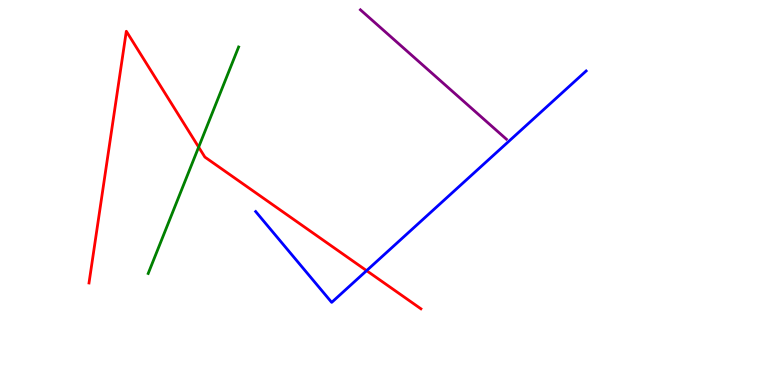[{'lines': ['blue', 'red'], 'intersections': [{'x': 4.73, 'y': 2.97}]}, {'lines': ['green', 'red'], 'intersections': [{'x': 2.56, 'y': 6.18}]}, {'lines': ['purple', 'red'], 'intersections': []}, {'lines': ['blue', 'green'], 'intersections': []}, {'lines': ['blue', 'purple'], 'intersections': []}, {'lines': ['green', 'purple'], 'intersections': []}]